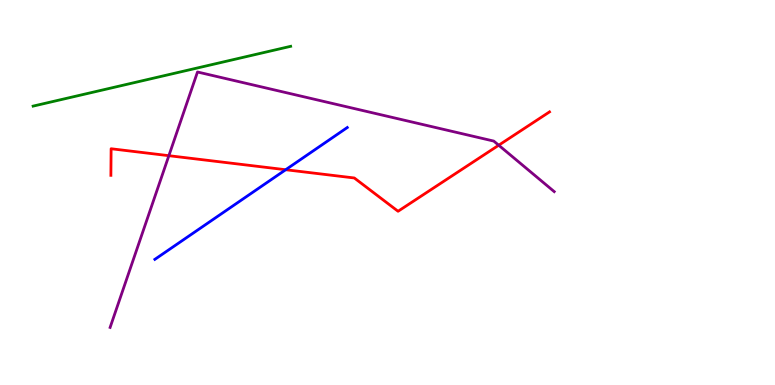[{'lines': ['blue', 'red'], 'intersections': [{'x': 3.69, 'y': 5.59}]}, {'lines': ['green', 'red'], 'intersections': []}, {'lines': ['purple', 'red'], 'intersections': [{'x': 2.18, 'y': 5.96}, {'x': 6.44, 'y': 6.23}]}, {'lines': ['blue', 'green'], 'intersections': []}, {'lines': ['blue', 'purple'], 'intersections': []}, {'lines': ['green', 'purple'], 'intersections': []}]